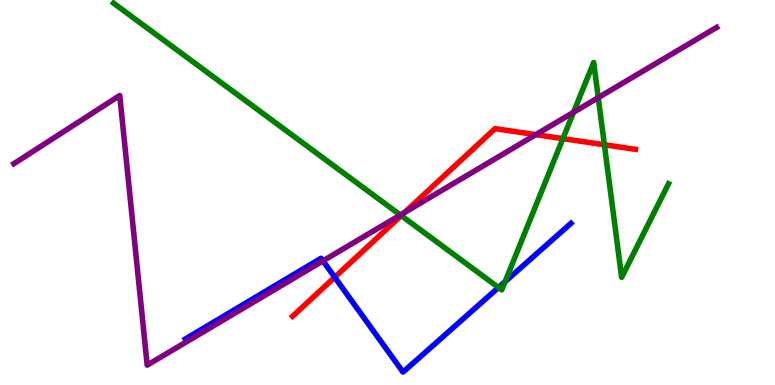[{'lines': ['blue', 'red'], 'intersections': [{'x': 4.32, 'y': 2.8}]}, {'lines': ['green', 'red'], 'intersections': [{'x': 5.18, 'y': 4.4}, {'x': 7.26, 'y': 6.4}, {'x': 7.8, 'y': 6.24}]}, {'lines': ['purple', 'red'], 'intersections': [{'x': 5.22, 'y': 4.48}, {'x': 6.91, 'y': 6.5}]}, {'lines': ['blue', 'green'], 'intersections': [{'x': 6.43, 'y': 2.53}, {'x': 6.52, 'y': 2.68}]}, {'lines': ['blue', 'purple'], 'intersections': [{'x': 4.17, 'y': 3.22}]}, {'lines': ['green', 'purple'], 'intersections': [{'x': 5.17, 'y': 4.42}, {'x': 7.4, 'y': 7.08}, {'x': 7.72, 'y': 7.46}]}]